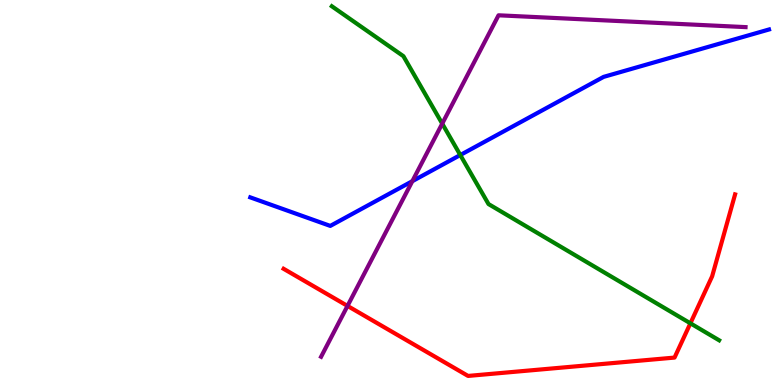[{'lines': ['blue', 'red'], 'intersections': []}, {'lines': ['green', 'red'], 'intersections': [{'x': 8.91, 'y': 1.6}]}, {'lines': ['purple', 'red'], 'intersections': [{'x': 4.48, 'y': 2.05}]}, {'lines': ['blue', 'green'], 'intersections': [{'x': 5.94, 'y': 5.97}]}, {'lines': ['blue', 'purple'], 'intersections': [{'x': 5.32, 'y': 5.29}]}, {'lines': ['green', 'purple'], 'intersections': [{'x': 5.71, 'y': 6.79}]}]